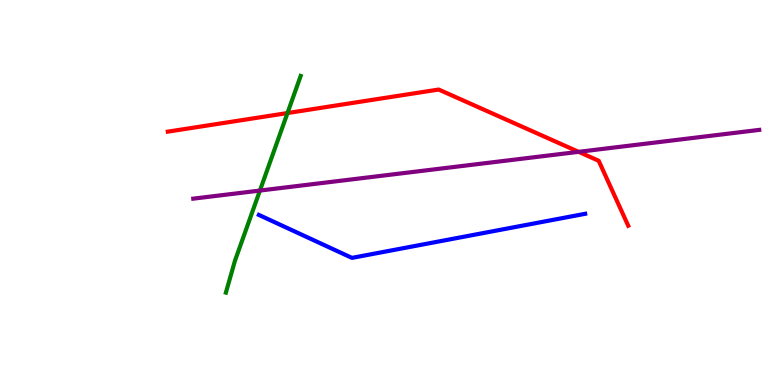[{'lines': ['blue', 'red'], 'intersections': []}, {'lines': ['green', 'red'], 'intersections': [{'x': 3.71, 'y': 7.06}]}, {'lines': ['purple', 'red'], 'intersections': [{'x': 7.47, 'y': 6.06}]}, {'lines': ['blue', 'green'], 'intersections': []}, {'lines': ['blue', 'purple'], 'intersections': []}, {'lines': ['green', 'purple'], 'intersections': [{'x': 3.35, 'y': 5.05}]}]